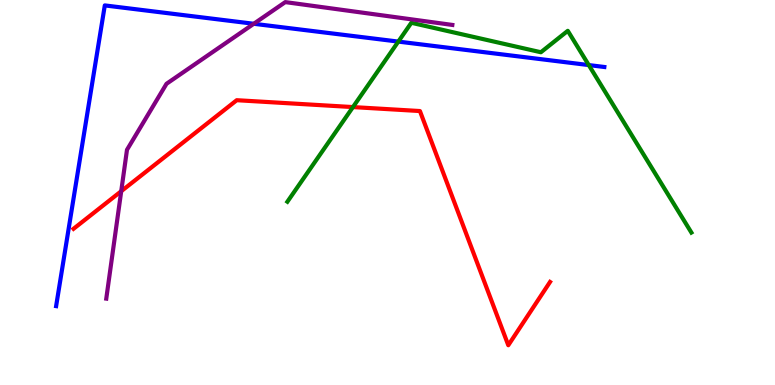[{'lines': ['blue', 'red'], 'intersections': []}, {'lines': ['green', 'red'], 'intersections': [{'x': 4.55, 'y': 7.22}]}, {'lines': ['purple', 'red'], 'intersections': [{'x': 1.56, 'y': 5.03}]}, {'lines': ['blue', 'green'], 'intersections': [{'x': 5.14, 'y': 8.92}, {'x': 7.6, 'y': 8.31}]}, {'lines': ['blue', 'purple'], 'intersections': [{'x': 3.27, 'y': 9.38}]}, {'lines': ['green', 'purple'], 'intersections': []}]